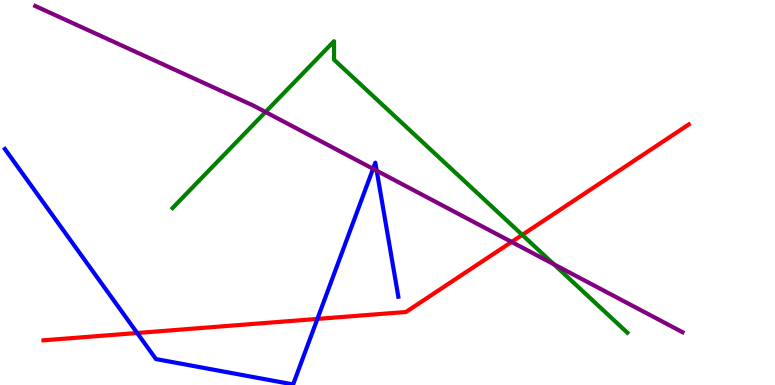[{'lines': ['blue', 'red'], 'intersections': [{'x': 1.77, 'y': 1.35}, {'x': 4.1, 'y': 1.72}]}, {'lines': ['green', 'red'], 'intersections': [{'x': 6.74, 'y': 3.9}]}, {'lines': ['purple', 'red'], 'intersections': [{'x': 6.6, 'y': 3.72}]}, {'lines': ['blue', 'green'], 'intersections': []}, {'lines': ['blue', 'purple'], 'intersections': [{'x': 4.81, 'y': 5.62}, {'x': 4.86, 'y': 5.57}]}, {'lines': ['green', 'purple'], 'intersections': [{'x': 3.43, 'y': 7.09}, {'x': 7.15, 'y': 3.14}]}]